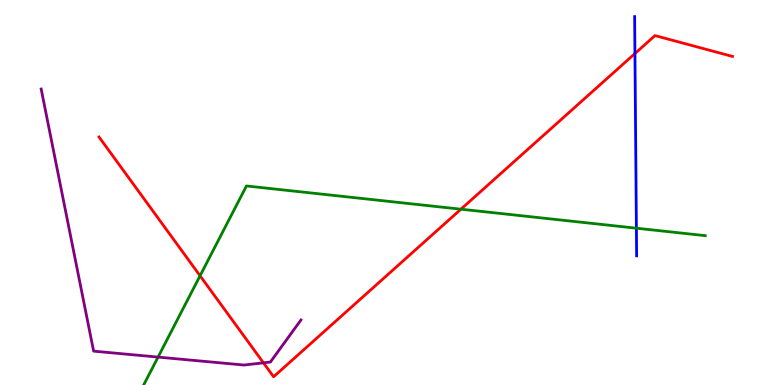[{'lines': ['blue', 'red'], 'intersections': [{'x': 8.19, 'y': 8.61}]}, {'lines': ['green', 'red'], 'intersections': [{'x': 2.58, 'y': 2.84}, {'x': 5.95, 'y': 4.57}]}, {'lines': ['purple', 'red'], 'intersections': [{'x': 3.4, 'y': 0.576}]}, {'lines': ['blue', 'green'], 'intersections': [{'x': 8.21, 'y': 4.07}]}, {'lines': ['blue', 'purple'], 'intersections': []}, {'lines': ['green', 'purple'], 'intersections': [{'x': 2.04, 'y': 0.725}]}]